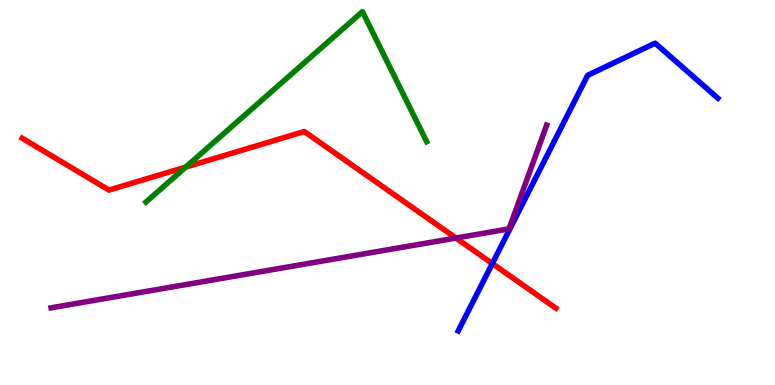[{'lines': ['blue', 'red'], 'intersections': [{'x': 6.35, 'y': 3.15}]}, {'lines': ['green', 'red'], 'intersections': [{'x': 2.4, 'y': 5.66}]}, {'lines': ['purple', 'red'], 'intersections': [{'x': 5.88, 'y': 3.82}]}, {'lines': ['blue', 'green'], 'intersections': []}, {'lines': ['blue', 'purple'], 'intersections': []}, {'lines': ['green', 'purple'], 'intersections': []}]